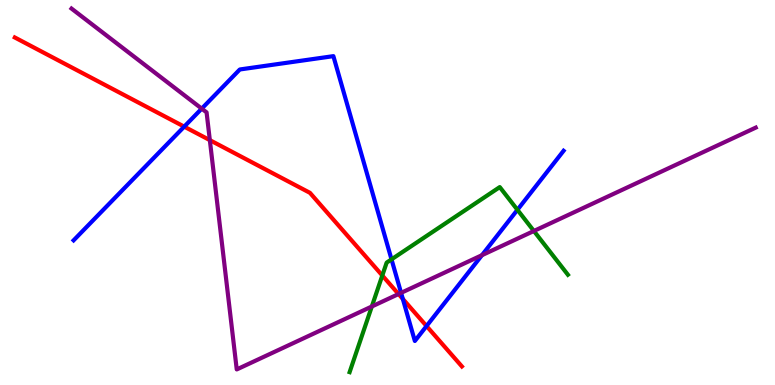[{'lines': ['blue', 'red'], 'intersections': [{'x': 2.38, 'y': 6.71}, {'x': 5.2, 'y': 2.23}, {'x': 5.5, 'y': 1.53}]}, {'lines': ['green', 'red'], 'intersections': [{'x': 4.93, 'y': 2.84}]}, {'lines': ['purple', 'red'], 'intersections': [{'x': 2.71, 'y': 6.36}, {'x': 5.14, 'y': 2.36}]}, {'lines': ['blue', 'green'], 'intersections': [{'x': 5.05, 'y': 3.26}, {'x': 6.68, 'y': 4.55}]}, {'lines': ['blue', 'purple'], 'intersections': [{'x': 2.6, 'y': 7.18}, {'x': 5.18, 'y': 2.39}, {'x': 6.22, 'y': 3.37}]}, {'lines': ['green', 'purple'], 'intersections': [{'x': 4.8, 'y': 2.04}, {'x': 6.89, 'y': 4.0}]}]